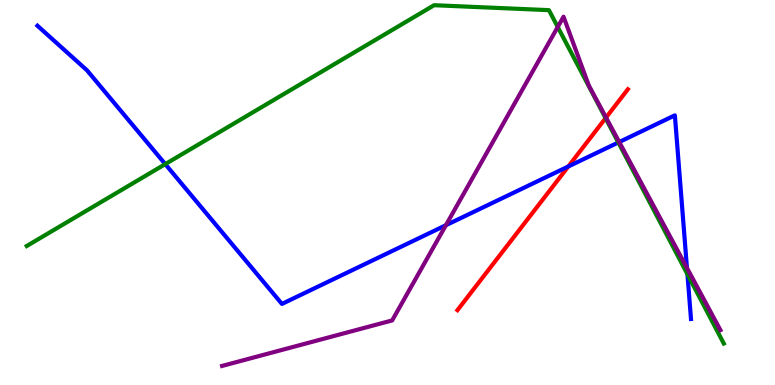[{'lines': ['blue', 'red'], 'intersections': [{'x': 7.33, 'y': 5.68}]}, {'lines': ['green', 'red'], 'intersections': [{'x': 7.81, 'y': 6.93}]}, {'lines': ['purple', 'red'], 'intersections': [{'x': 7.82, 'y': 6.95}]}, {'lines': ['blue', 'green'], 'intersections': [{'x': 2.13, 'y': 5.74}, {'x': 7.98, 'y': 6.3}, {'x': 8.87, 'y': 2.88}]}, {'lines': ['blue', 'purple'], 'intersections': [{'x': 5.75, 'y': 4.15}, {'x': 7.99, 'y': 6.31}, {'x': 8.86, 'y': 3.04}]}, {'lines': ['green', 'purple'], 'intersections': [{'x': 7.2, 'y': 9.3}]}]